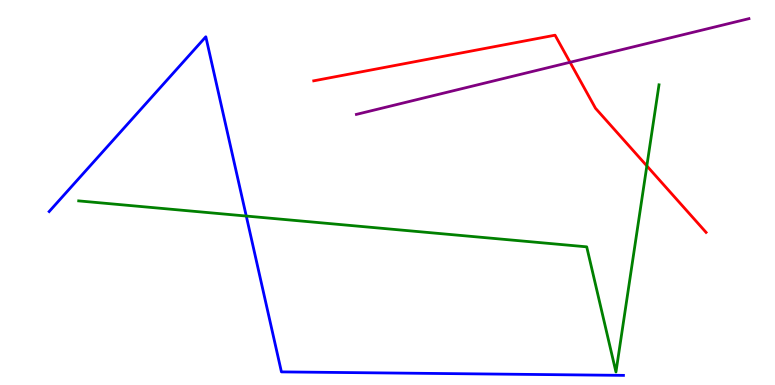[{'lines': ['blue', 'red'], 'intersections': []}, {'lines': ['green', 'red'], 'intersections': [{'x': 8.35, 'y': 5.69}]}, {'lines': ['purple', 'red'], 'intersections': [{'x': 7.36, 'y': 8.38}]}, {'lines': ['blue', 'green'], 'intersections': [{'x': 3.18, 'y': 4.39}]}, {'lines': ['blue', 'purple'], 'intersections': []}, {'lines': ['green', 'purple'], 'intersections': []}]